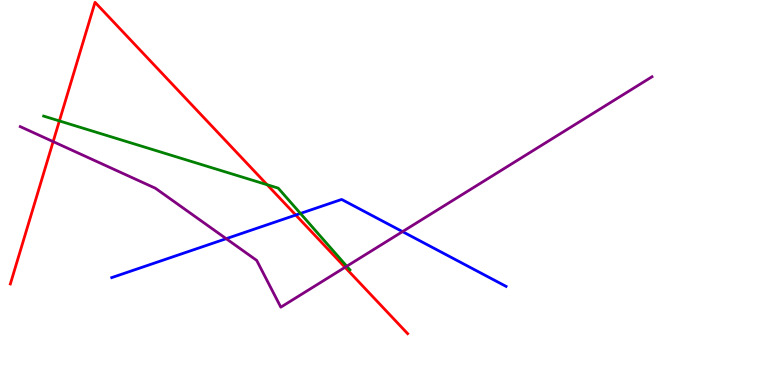[{'lines': ['blue', 'red'], 'intersections': [{'x': 3.82, 'y': 4.41}]}, {'lines': ['green', 'red'], 'intersections': [{'x': 0.766, 'y': 6.86}, {'x': 3.45, 'y': 5.2}]}, {'lines': ['purple', 'red'], 'intersections': [{'x': 0.686, 'y': 6.32}, {'x': 4.45, 'y': 3.06}]}, {'lines': ['blue', 'green'], 'intersections': [{'x': 3.88, 'y': 4.46}]}, {'lines': ['blue', 'purple'], 'intersections': [{'x': 2.92, 'y': 3.8}, {'x': 5.19, 'y': 3.98}]}, {'lines': ['green', 'purple'], 'intersections': [{'x': 4.47, 'y': 3.08}]}]